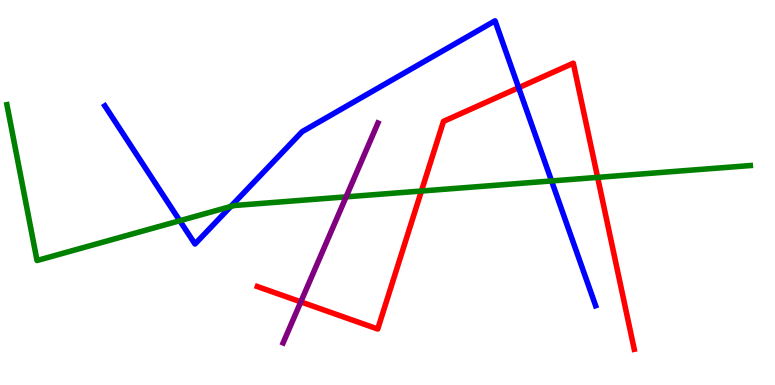[{'lines': ['blue', 'red'], 'intersections': [{'x': 6.69, 'y': 7.72}]}, {'lines': ['green', 'red'], 'intersections': [{'x': 5.44, 'y': 5.04}, {'x': 7.71, 'y': 5.39}]}, {'lines': ['purple', 'red'], 'intersections': [{'x': 3.88, 'y': 2.16}]}, {'lines': ['blue', 'green'], 'intersections': [{'x': 2.32, 'y': 4.27}, {'x': 2.98, 'y': 4.64}, {'x': 7.12, 'y': 5.3}]}, {'lines': ['blue', 'purple'], 'intersections': []}, {'lines': ['green', 'purple'], 'intersections': [{'x': 4.47, 'y': 4.89}]}]